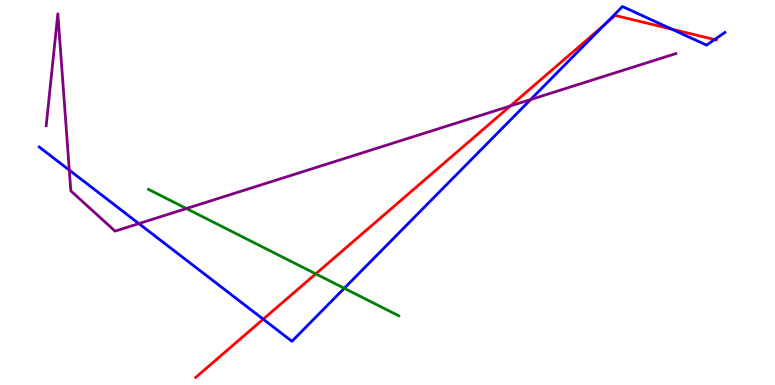[{'lines': ['blue', 'red'], 'intersections': [{'x': 3.4, 'y': 1.71}, {'x': 7.8, 'y': 9.36}, {'x': 8.67, 'y': 9.24}, {'x': 9.22, 'y': 8.97}]}, {'lines': ['green', 'red'], 'intersections': [{'x': 4.07, 'y': 2.89}]}, {'lines': ['purple', 'red'], 'intersections': [{'x': 6.58, 'y': 7.25}]}, {'lines': ['blue', 'green'], 'intersections': [{'x': 4.44, 'y': 2.51}]}, {'lines': ['blue', 'purple'], 'intersections': [{'x': 0.894, 'y': 5.58}, {'x': 1.79, 'y': 4.19}, {'x': 6.85, 'y': 7.41}]}, {'lines': ['green', 'purple'], 'intersections': [{'x': 2.41, 'y': 4.58}]}]